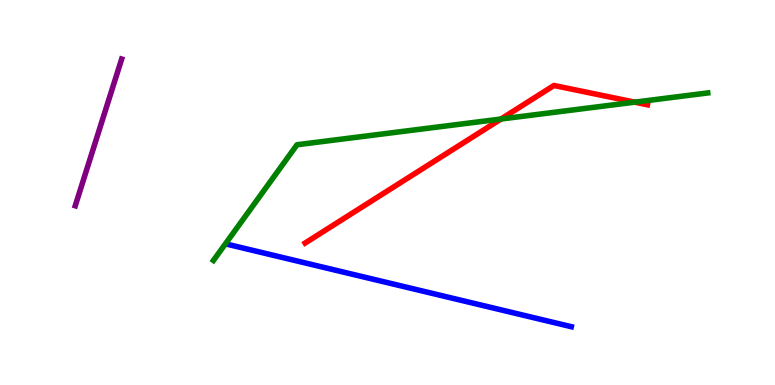[{'lines': ['blue', 'red'], 'intersections': []}, {'lines': ['green', 'red'], 'intersections': [{'x': 6.46, 'y': 6.91}, {'x': 8.19, 'y': 7.35}]}, {'lines': ['purple', 'red'], 'intersections': []}, {'lines': ['blue', 'green'], 'intersections': []}, {'lines': ['blue', 'purple'], 'intersections': []}, {'lines': ['green', 'purple'], 'intersections': []}]